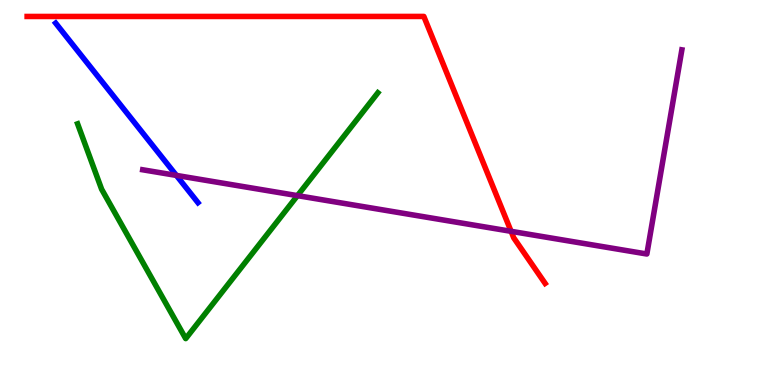[{'lines': ['blue', 'red'], 'intersections': []}, {'lines': ['green', 'red'], 'intersections': []}, {'lines': ['purple', 'red'], 'intersections': [{'x': 6.59, 'y': 3.99}]}, {'lines': ['blue', 'green'], 'intersections': []}, {'lines': ['blue', 'purple'], 'intersections': [{'x': 2.28, 'y': 5.44}]}, {'lines': ['green', 'purple'], 'intersections': [{'x': 3.84, 'y': 4.92}]}]